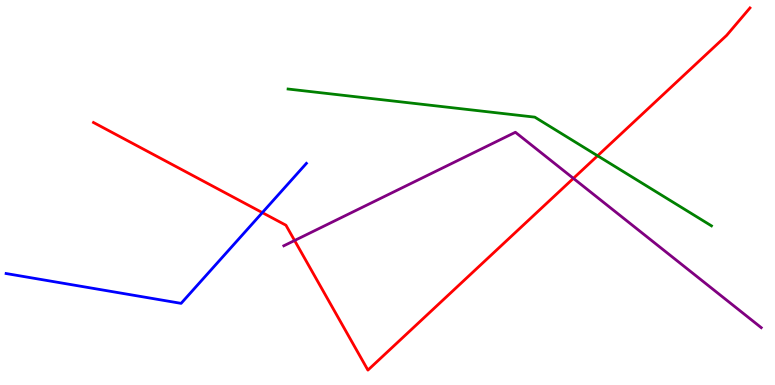[{'lines': ['blue', 'red'], 'intersections': [{'x': 3.38, 'y': 4.48}]}, {'lines': ['green', 'red'], 'intersections': [{'x': 7.71, 'y': 5.95}]}, {'lines': ['purple', 'red'], 'intersections': [{'x': 3.8, 'y': 3.75}, {'x': 7.4, 'y': 5.37}]}, {'lines': ['blue', 'green'], 'intersections': []}, {'lines': ['blue', 'purple'], 'intersections': []}, {'lines': ['green', 'purple'], 'intersections': []}]